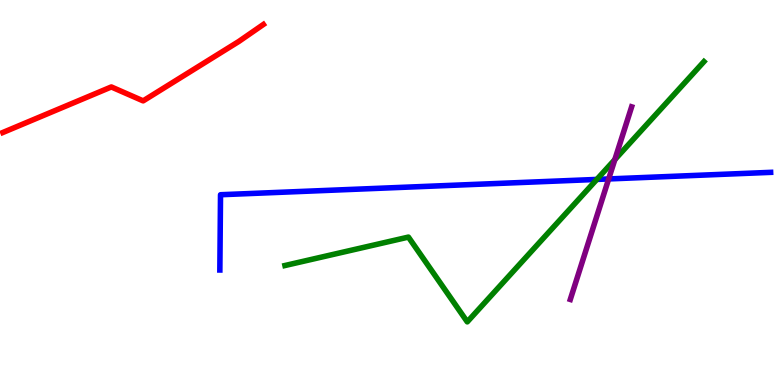[{'lines': ['blue', 'red'], 'intersections': []}, {'lines': ['green', 'red'], 'intersections': []}, {'lines': ['purple', 'red'], 'intersections': []}, {'lines': ['blue', 'green'], 'intersections': [{'x': 7.7, 'y': 5.34}]}, {'lines': ['blue', 'purple'], 'intersections': [{'x': 7.85, 'y': 5.35}]}, {'lines': ['green', 'purple'], 'intersections': [{'x': 7.93, 'y': 5.85}]}]